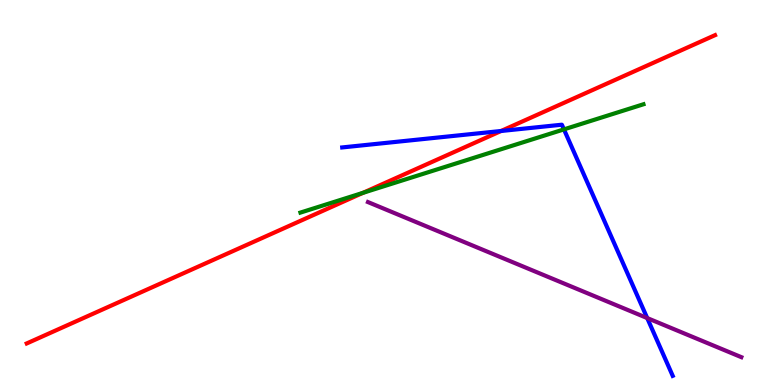[{'lines': ['blue', 'red'], 'intersections': [{'x': 6.47, 'y': 6.6}]}, {'lines': ['green', 'red'], 'intersections': [{'x': 4.68, 'y': 4.99}]}, {'lines': ['purple', 'red'], 'intersections': []}, {'lines': ['blue', 'green'], 'intersections': [{'x': 7.28, 'y': 6.64}]}, {'lines': ['blue', 'purple'], 'intersections': [{'x': 8.35, 'y': 1.74}]}, {'lines': ['green', 'purple'], 'intersections': []}]